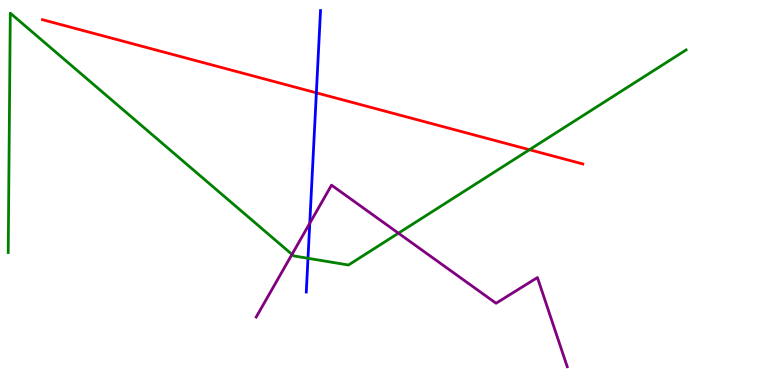[{'lines': ['blue', 'red'], 'intersections': [{'x': 4.08, 'y': 7.59}]}, {'lines': ['green', 'red'], 'intersections': [{'x': 6.83, 'y': 6.11}]}, {'lines': ['purple', 'red'], 'intersections': []}, {'lines': ['blue', 'green'], 'intersections': [{'x': 3.97, 'y': 3.29}]}, {'lines': ['blue', 'purple'], 'intersections': [{'x': 4.0, 'y': 4.2}]}, {'lines': ['green', 'purple'], 'intersections': [{'x': 3.77, 'y': 3.39}, {'x': 5.14, 'y': 3.94}]}]